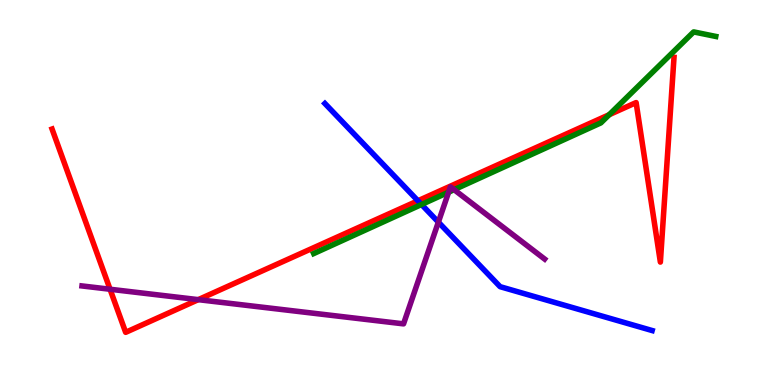[{'lines': ['blue', 'red'], 'intersections': [{'x': 5.39, 'y': 4.78}]}, {'lines': ['green', 'red'], 'intersections': [{'x': 7.86, 'y': 7.02}]}, {'lines': ['purple', 'red'], 'intersections': [{'x': 1.42, 'y': 2.49}, {'x': 2.56, 'y': 2.22}]}, {'lines': ['blue', 'green'], 'intersections': [{'x': 5.44, 'y': 4.69}]}, {'lines': ['blue', 'purple'], 'intersections': [{'x': 5.66, 'y': 4.23}]}, {'lines': ['green', 'purple'], 'intersections': [{'x': 5.79, 'y': 5.01}, {'x': 5.86, 'y': 5.07}]}]